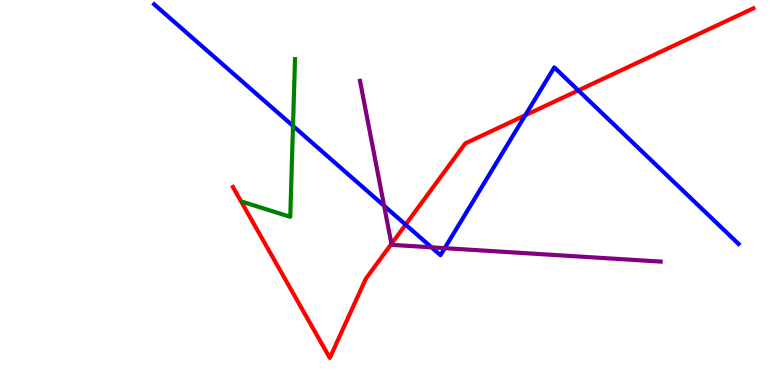[{'lines': ['blue', 'red'], 'intersections': [{'x': 5.23, 'y': 4.17}, {'x': 6.78, 'y': 7.01}, {'x': 7.46, 'y': 7.65}]}, {'lines': ['green', 'red'], 'intersections': []}, {'lines': ['purple', 'red'], 'intersections': [{'x': 5.05, 'y': 3.67}]}, {'lines': ['blue', 'green'], 'intersections': [{'x': 3.78, 'y': 6.73}]}, {'lines': ['blue', 'purple'], 'intersections': [{'x': 4.96, 'y': 4.65}, {'x': 5.57, 'y': 3.58}, {'x': 5.74, 'y': 3.55}]}, {'lines': ['green', 'purple'], 'intersections': []}]